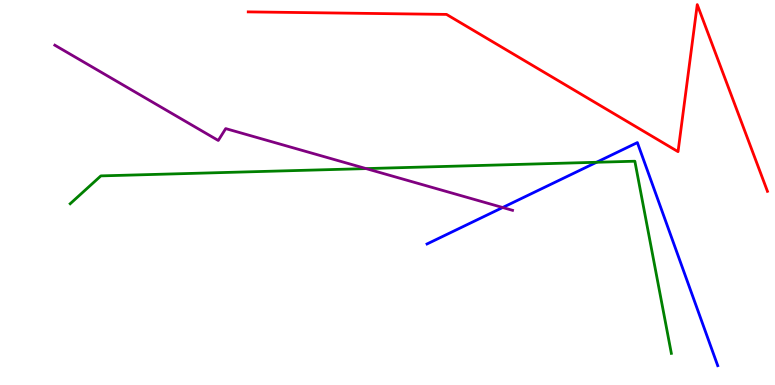[{'lines': ['blue', 'red'], 'intersections': []}, {'lines': ['green', 'red'], 'intersections': []}, {'lines': ['purple', 'red'], 'intersections': []}, {'lines': ['blue', 'green'], 'intersections': [{'x': 7.7, 'y': 5.79}]}, {'lines': ['blue', 'purple'], 'intersections': [{'x': 6.49, 'y': 4.61}]}, {'lines': ['green', 'purple'], 'intersections': [{'x': 4.72, 'y': 5.62}]}]